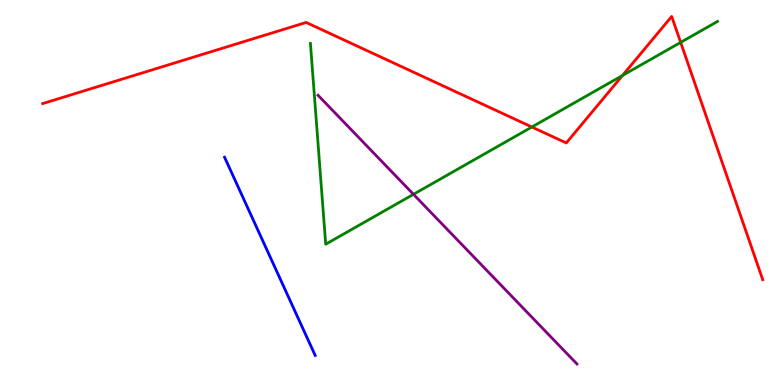[{'lines': ['blue', 'red'], 'intersections': []}, {'lines': ['green', 'red'], 'intersections': [{'x': 6.86, 'y': 6.7}, {'x': 8.03, 'y': 8.04}, {'x': 8.78, 'y': 8.9}]}, {'lines': ['purple', 'red'], 'intersections': []}, {'lines': ['blue', 'green'], 'intersections': []}, {'lines': ['blue', 'purple'], 'intersections': []}, {'lines': ['green', 'purple'], 'intersections': [{'x': 5.34, 'y': 4.95}]}]